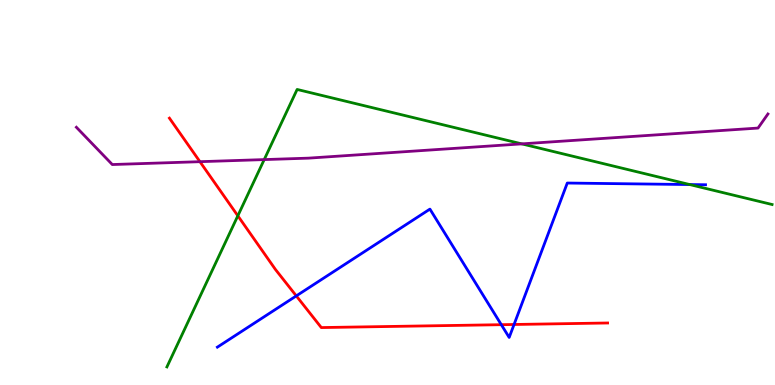[{'lines': ['blue', 'red'], 'intersections': [{'x': 3.82, 'y': 2.31}, {'x': 6.47, 'y': 1.57}, {'x': 6.63, 'y': 1.57}]}, {'lines': ['green', 'red'], 'intersections': [{'x': 3.07, 'y': 4.39}]}, {'lines': ['purple', 'red'], 'intersections': [{'x': 2.58, 'y': 5.8}]}, {'lines': ['blue', 'green'], 'intersections': [{'x': 8.9, 'y': 5.21}]}, {'lines': ['blue', 'purple'], 'intersections': []}, {'lines': ['green', 'purple'], 'intersections': [{'x': 3.41, 'y': 5.85}, {'x': 6.73, 'y': 6.26}]}]